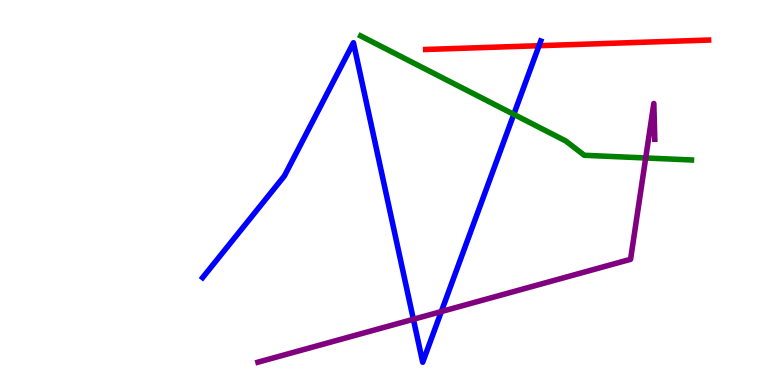[{'lines': ['blue', 'red'], 'intersections': [{'x': 6.95, 'y': 8.81}]}, {'lines': ['green', 'red'], 'intersections': []}, {'lines': ['purple', 'red'], 'intersections': []}, {'lines': ['blue', 'green'], 'intersections': [{'x': 6.63, 'y': 7.03}]}, {'lines': ['blue', 'purple'], 'intersections': [{'x': 5.33, 'y': 1.71}, {'x': 5.69, 'y': 1.91}]}, {'lines': ['green', 'purple'], 'intersections': [{'x': 8.33, 'y': 5.9}]}]